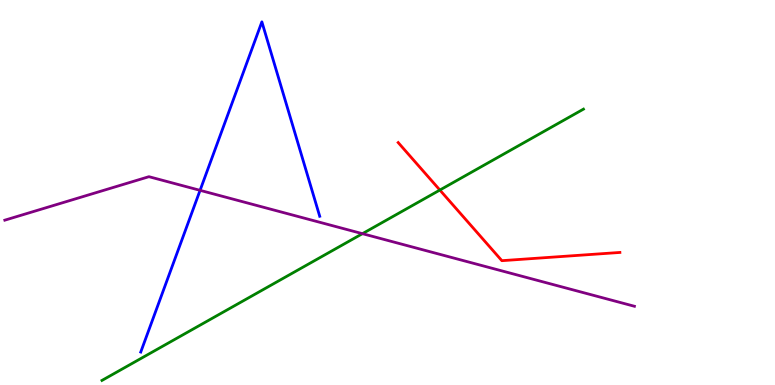[{'lines': ['blue', 'red'], 'intersections': []}, {'lines': ['green', 'red'], 'intersections': [{'x': 5.68, 'y': 5.06}]}, {'lines': ['purple', 'red'], 'intersections': []}, {'lines': ['blue', 'green'], 'intersections': []}, {'lines': ['blue', 'purple'], 'intersections': [{'x': 2.58, 'y': 5.06}]}, {'lines': ['green', 'purple'], 'intersections': [{'x': 4.68, 'y': 3.93}]}]